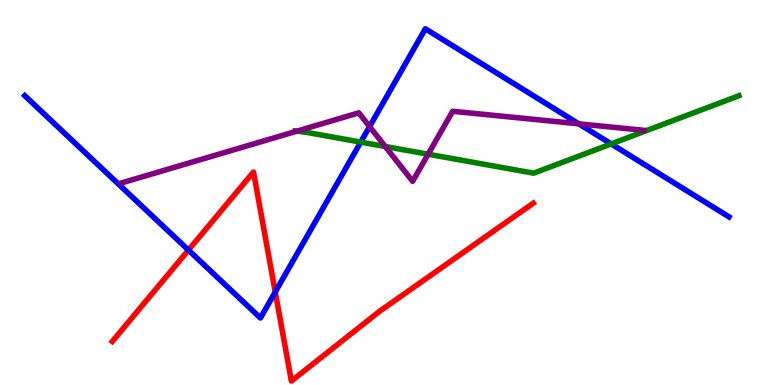[{'lines': ['blue', 'red'], 'intersections': [{'x': 2.43, 'y': 3.5}, {'x': 3.55, 'y': 2.41}]}, {'lines': ['green', 'red'], 'intersections': []}, {'lines': ['purple', 'red'], 'intersections': []}, {'lines': ['blue', 'green'], 'intersections': [{'x': 4.65, 'y': 6.31}, {'x': 7.89, 'y': 6.26}]}, {'lines': ['blue', 'purple'], 'intersections': [{'x': 4.77, 'y': 6.71}, {'x': 7.47, 'y': 6.78}]}, {'lines': ['green', 'purple'], 'intersections': [{'x': 3.83, 'y': 6.59}, {'x': 4.97, 'y': 6.19}, {'x': 5.52, 'y': 5.99}]}]